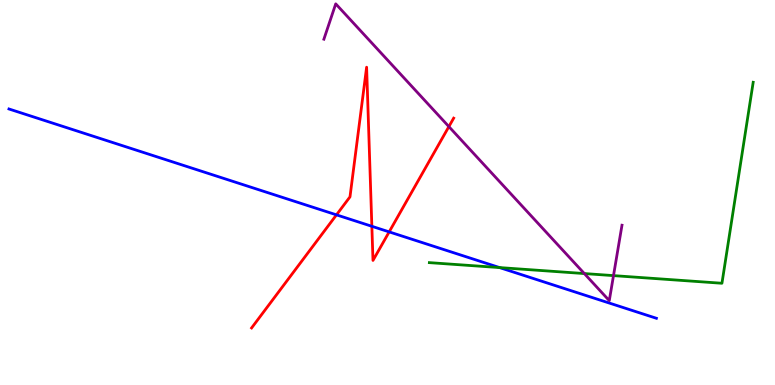[{'lines': ['blue', 'red'], 'intersections': [{'x': 4.34, 'y': 4.42}, {'x': 4.8, 'y': 4.12}, {'x': 5.02, 'y': 3.98}]}, {'lines': ['green', 'red'], 'intersections': []}, {'lines': ['purple', 'red'], 'intersections': [{'x': 5.79, 'y': 6.71}]}, {'lines': ['blue', 'green'], 'intersections': [{'x': 6.45, 'y': 3.05}]}, {'lines': ['blue', 'purple'], 'intersections': []}, {'lines': ['green', 'purple'], 'intersections': [{'x': 7.54, 'y': 2.89}, {'x': 7.92, 'y': 2.84}]}]